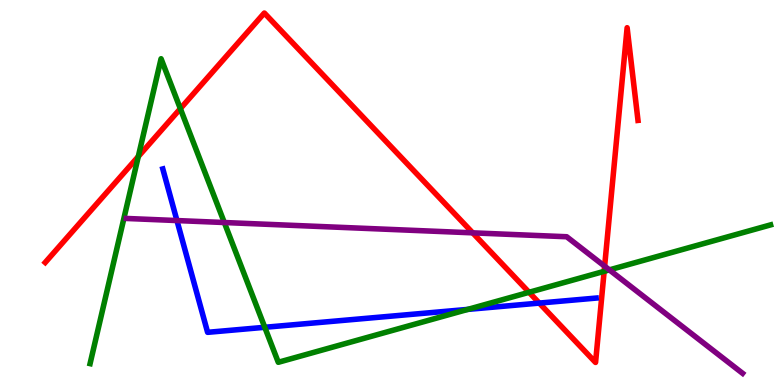[{'lines': ['blue', 'red'], 'intersections': [{'x': 6.96, 'y': 2.13}]}, {'lines': ['green', 'red'], 'intersections': [{'x': 1.78, 'y': 5.93}, {'x': 2.33, 'y': 7.18}, {'x': 6.83, 'y': 2.41}, {'x': 7.8, 'y': 2.95}]}, {'lines': ['purple', 'red'], 'intersections': [{'x': 6.1, 'y': 3.95}, {'x': 7.8, 'y': 3.09}]}, {'lines': ['blue', 'green'], 'intersections': [{'x': 3.42, 'y': 1.5}, {'x': 6.04, 'y': 1.96}]}, {'lines': ['blue', 'purple'], 'intersections': [{'x': 2.28, 'y': 4.27}]}, {'lines': ['green', 'purple'], 'intersections': [{'x': 2.89, 'y': 4.22}, {'x': 7.86, 'y': 2.99}]}]